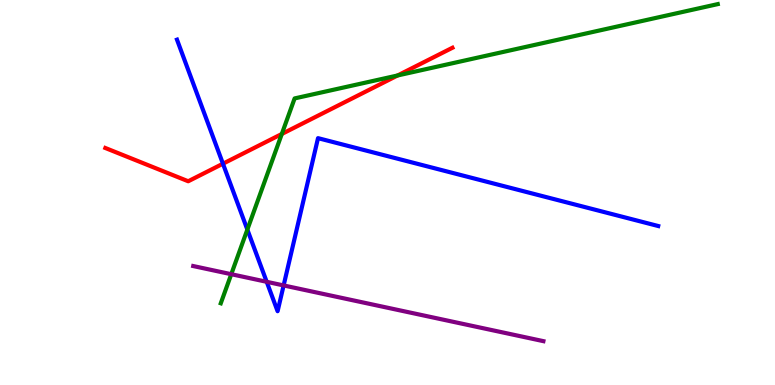[{'lines': ['blue', 'red'], 'intersections': [{'x': 2.88, 'y': 5.75}]}, {'lines': ['green', 'red'], 'intersections': [{'x': 3.64, 'y': 6.52}, {'x': 5.13, 'y': 8.04}]}, {'lines': ['purple', 'red'], 'intersections': []}, {'lines': ['blue', 'green'], 'intersections': [{'x': 3.19, 'y': 4.04}]}, {'lines': ['blue', 'purple'], 'intersections': [{'x': 3.44, 'y': 2.68}, {'x': 3.66, 'y': 2.59}]}, {'lines': ['green', 'purple'], 'intersections': [{'x': 2.98, 'y': 2.88}]}]